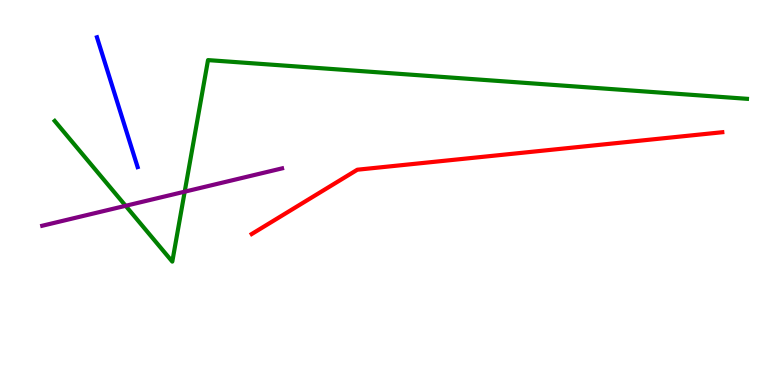[{'lines': ['blue', 'red'], 'intersections': []}, {'lines': ['green', 'red'], 'intersections': []}, {'lines': ['purple', 'red'], 'intersections': []}, {'lines': ['blue', 'green'], 'intersections': []}, {'lines': ['blue', 'purple'], 'intersections': []}, {'lines': ['green', 'purple'], 'intersections': [{'x': 1.62, 'y': 4.65}, {'x': 2.38, 'y': 5.02}]}]